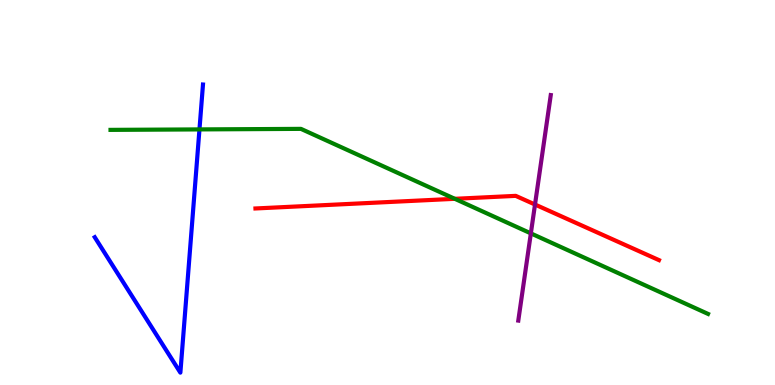[{'lines': ['blue', 'red'], 'intersections': []}, {'lines': ['green', 'red'], 'intersections': [{'x': 5.87, 'y': 4.84}]}, {'lines': ['purple', 'red'], 'intersections': [{'x': 6.9, 'y': 4.69}]}, {'lines': ['blue', 'green'], 'intersections': [{'x': 2.57, 'y': 6.64}]}, {'lines': ['blue', 'purple'], 'intersections': []}, {'lines': ['green', 'purple'], 'intersections': [{'x': 6.85, 'y': 3.94}]}]